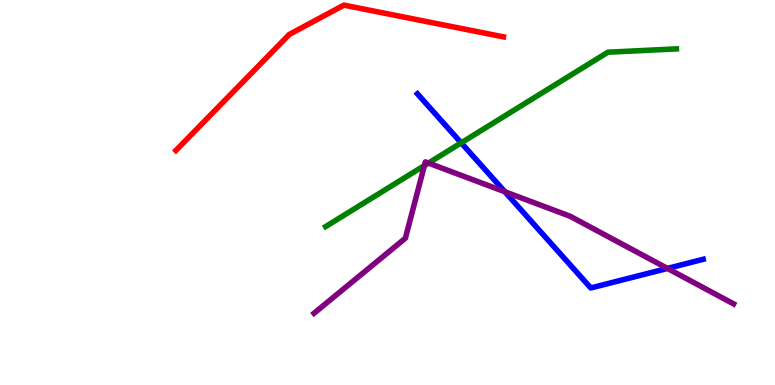[{'lines': ['blue', 'red'], 'intersections': []}, {'lines': ['green', 'red'], 'intersections': []}, {'lines': ['purple', 'red'], 'intersections': []}, {'lines': ['blue', 'green'], 'intersections': [{'x': 5.95, 'y': 6.29}]}, {'lines': ['blue', 'purple'], 'intersections': [{'x': 6.51, 'y': 5.02}, {'x': 8.61, 'y': 3.03}]}, {'lines': ['green', 'purple'], 'intersections': [{'x': 5.48, 'y': 5.7}, {'x': 5.53, 'y': 5.76}]}]